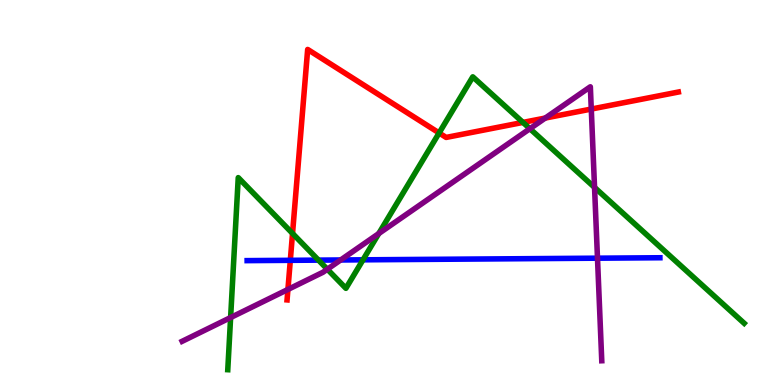[{'lines': ['blue', 'red'], 'intersections': [{'x': 3.75, 'y': 3.24}]}, {'lines': ['green', 'red'], 'intersections': [{'x': 3.77, 'y': 3.94}, {'x': 5.67, 'y': 6.55}, {'x': 6.75, 'y': 6.82}]}, {'lines': ['purple', 'red'], 'intersections': [{'x': 3.72, 'y': 2.48}, {'x': 7.04, 'y': 6.93}, {'x': 7.63, 'y': 7.17}]}, {'lines': ['blue', 'green'], 'intersections': [{'x': 4.11, 'y': 3.24}, {'x': 4.68, 'y': 3.25}]}, {'lines': ['blue', 'purple'], 'intersections': [{'x': 4.4, 'y': 3.25}, {'x': 7.71, 'y': 3.29}]}, {'lines': ['green', 'purple'], 'intersections': [{'x': 2.98, 'y': 1.75}, {'x': 4.22, 'y': 3.01}, {'x': 4.89, 'y': 3.93}, {'x': 6.84, 'y': 6.66}, {'x': 7.67, 'y': 5.13}]}]